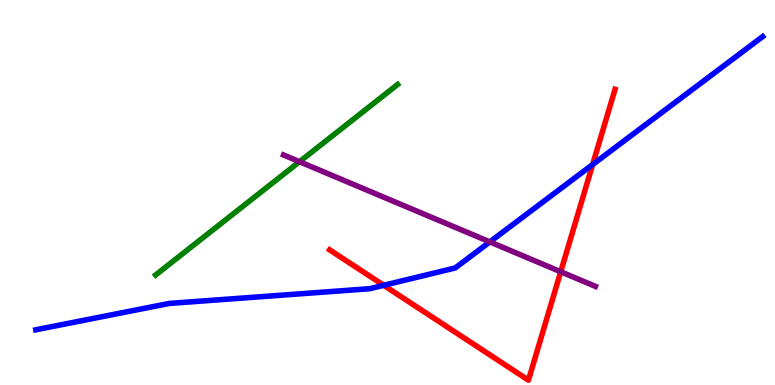[{'lines': ['blue', 'red'], 'intersections': [{'x': 4.95, 'y': 2.59}, {'x': 7.65, 'y': 5.73}]}, {'lines': ['green', 'red'], 'intersections': []}, {'lines': ['purple', 'red'], 'intersections': [{'x': 7.24, 'y': 2.94}]}, {'lines': ['blue', 'green'], 'intersections': []}, {'lines': ['blue', 'purple'], 'intersections': [{'x': 6.32, 'y': 3.72}]}, {'lines': ['green', 'purple'], 'intersections': [{'x': 3.86, 'y': 5.8}]}]